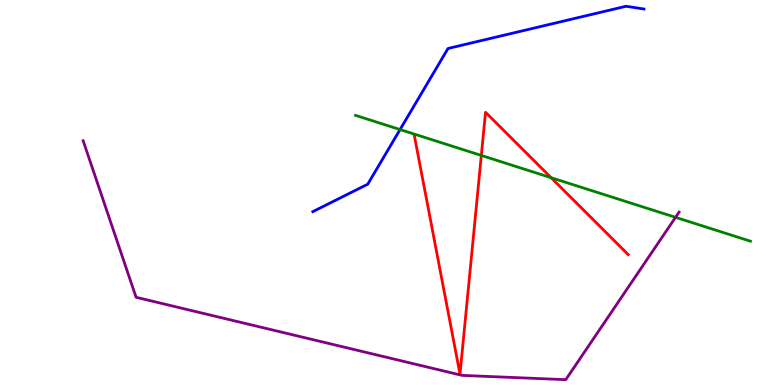[{'lines': ['blue', 'red'], 'intersections': []}, {'lines': ['green', 'red'], 'intersections': [{'x': 6.21, 'y': 5.96}, {'x': 7.11, 'y': 5.39}]}, {'lines': ['purple', 'red'], 'intersections': []}, {'lines': ['blue', 'green'], 'intersections': [{'x': 5.16, 'y': 6.63}]}, {'lines': ['blue', 'purple'], 'intersections': []}, {'lines': ['green', 'purple'], 'intersections': [{'x': 8.72, 'y': 4.36}]}]